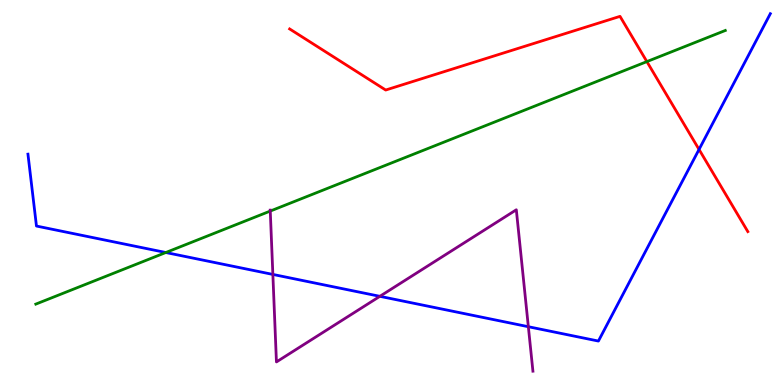[{'lines': ['blue', 'red'], 'intersections': [{'x': 9.02, 'y': 6.12}]}, {'lines': ['green', 'red'], 'intersections': [{'x': 8.35, 'y': 8.4}]}, {'lines': ['purple', 'red'], 'intersections': []}, {'lines': ['blue', 'green'], 'intersections': [{'x': 2.14, 'y': 3.44}]}, {'lines': ['blue', 'purple'], 'intersections': [{'x': 3.52, 'y': 2.87}, {'x': 4.9, 'y': 2.3}, {'x': 6.82, 'y': 1.51}]}, {'lines': ['green', 'purple'], 'intersections': [{'x': 3.49, 'y': 4.52}]}]